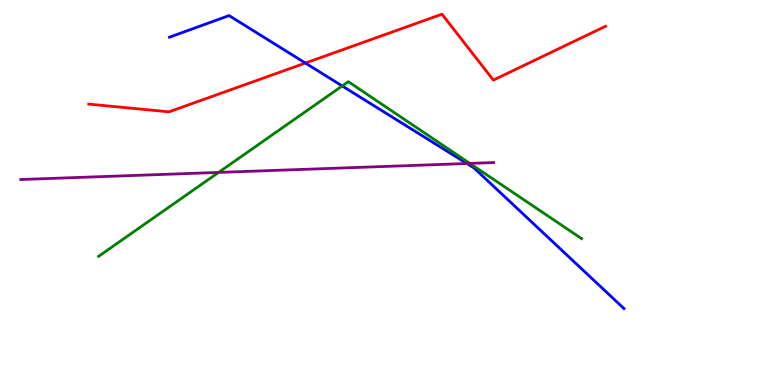[{'lines': ['blue', 'red'], 'intersections': [{'x': 3.94, 'y': 8.36}]}, {'lines': ['green', 'red'], 'intersections': []}, {'lines': ['purple', 'red'], 'intersections': []}, {'lines': ['blue', 'green'], 'intersections': [{'x': 4.42, 'y': 7.77}]}, {'lines': ['blue', 'purple'], 'intersections': [{'x': 6.02, 'y': 5.75}]}, {'lines': ['green', 'purple'], 'intersections': [{'x': 2.82, 'y': 5.52}, {'x': 6.06, 'y': 5.76}]}]